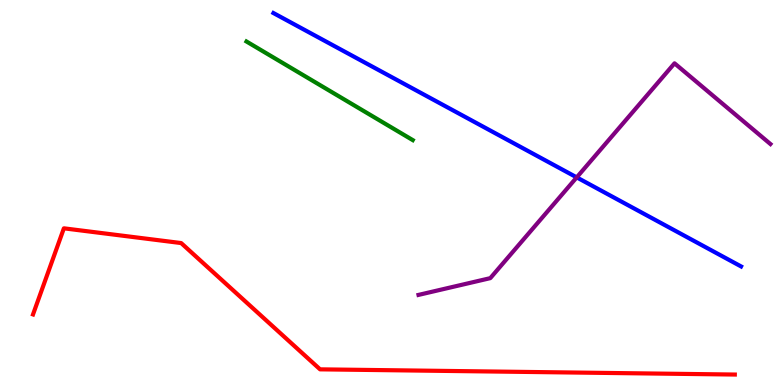[{'lines': ['blue', 'red'], 'intersections': []}, {'lines': ['green', 'red'], 'intersections': []}, {'lines': ['purple', 'red'], 'intersections': []}, {'lines': ['blue', 'green'], 'intersections': []}, {'lines': ['blue', 'purple'], 'intersections': [{'x': 7.44, 'y': 5.39}]}, {'lines': ['green', 'purple'], 'intersections': []}]